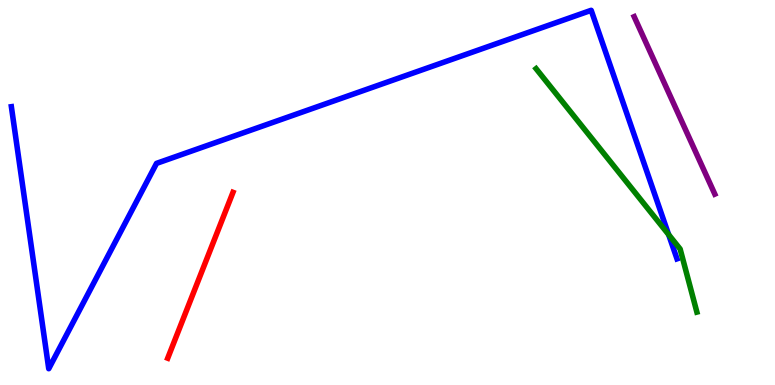[{'lines': ['blue', 'red'], 'intersections': []}, {'lines': ['green', 'red'], 'intersections': []}, {'lines': ['purple', 'red'], 'intersections': []}, {'lines': ['blue', 'green'], 'intersections': [{'x': 8.63, 'y': 3.91}]}, {'lines': ['blue', 'purple'], 'intersections': []}, {'lines': ['green', 'purple'], 'intersections': []}]